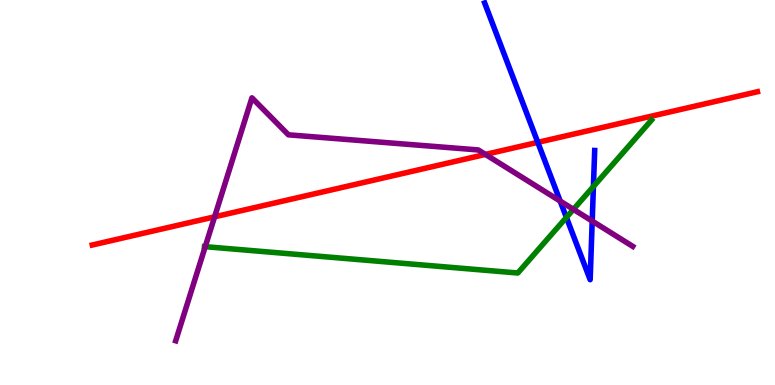[{'lines': ['blue', 'red'], 'intersections': [{'x': 6.94, 'y': 6.3}]}, {'lines': ['green', 'red'], 'intersections': []}, {'lines': ['purple', 'red'], 'intersections': [{'x': 2.77, 'y': 4.37}, {'x': 6.26, 'y': 5.99}]}, {'lines': ['blue', 'green'], 'intersections': [{'x': 7.31, 'y': 4.35}, {'x': 7.66, 'y': 5.16}]}, {'lines': ['blue', 'purple'], 'intersections': [{'x': 7.23, 'y': 4.78}, {'x': 7.64, 'y': 4.26}]}, {'lines': ['green', 'purple'], 'intersections': [{'x': 2.65, 'y': 3.59}, {'x': 7.4, 'y': 4.56}]}]